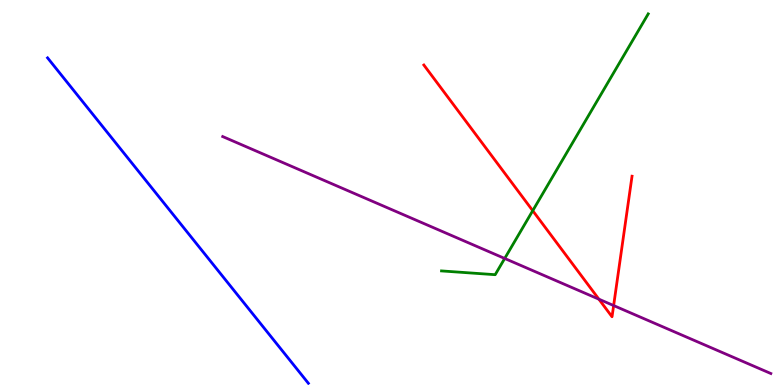[{'lines': ['blue', 'red'], 'intersections': []}, {'lines': ['green', 'red'], 'intersections': [{'x': 6.87, 'y': 4.53}]}, {'lines': ['purple', 'red'], 'intersections': [{'x': 7.73, 'y': 2.23}, {'x': 7.92, 'y': 2.06}]}, {'lines': ['blue', 'green'], 'intersections': []}, {'lines': ['blue', 'purple'], 'intersections': []}, {'lines': ['green', 'purple'], 'intersections': [{'x': 6.51, 'y': 3.29}]}]